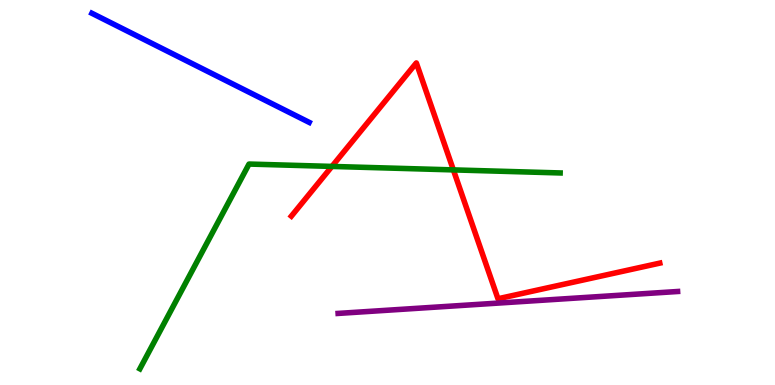[{'lines': ['blue', 'red'], 'intersections': []}, {'lines': ['green', 'red'], 'intersections': [{'x': 4.28, 'y': 5.68}, {'x': 5.85, 'y': 5.59}]}, {'lines': ['purple', 'red'], 'intersections': []}, {'lines': ['blue', 'green'], 'intersections': []}, {'lines': ['blue', 'purple'], 'intersections': []}, {'lines': ['green', 'purple'], 'intersections': []}]